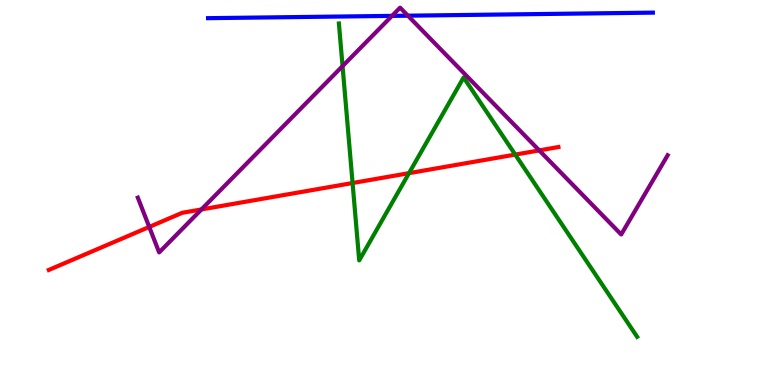[{'lines': ['blue', 'red'], 'intersections': []}, {'lines': ['green', 'red'], 'intersections': [{'x': 4.55, 'y': 5.25}, {'x': 5.28, 'y': 5.5}, {'x': 6.65, 'y': 5.98}]}, {'lines': ['purple', 'red'], 'intersections': [{'x': 1.93, 'y': 4.11}, {'x': 2.6, 'y': 4.56}, {'x': 6.96, 'y': 6.09}]}, {'lines': ['blue', 'green'], 'intersections': []}, {'lines': ['blue', 'purple'], 'intersections': [{'x': 5.06, 'y': 9.59}, {'x': 5.26, 'y': 9.59}]}, {'lines': ['green', 'purple'], 'intersections': [{'x': 4.42, 'y': 8.28}]}]